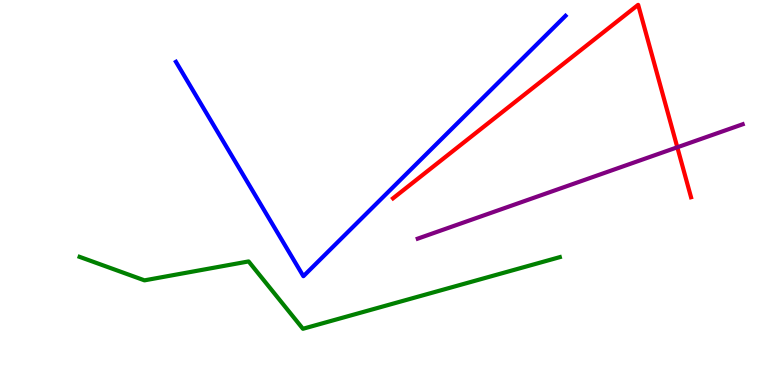[{'lines': ['blue', 'red'], 'intersections': []}, {'lines': ['green', 'red'], 'intersections': []}, {'lines': ['purple', 'red'], 'intersections': [{'x': 8.74, 'y': 6.17}]}, {'lines': ['blue', 'green'], 'intersections': []}, {'lines': ['blue', 'purple'], 'intersections': []}, {'lines': ['green', 'purple'], 'intersections': []}]